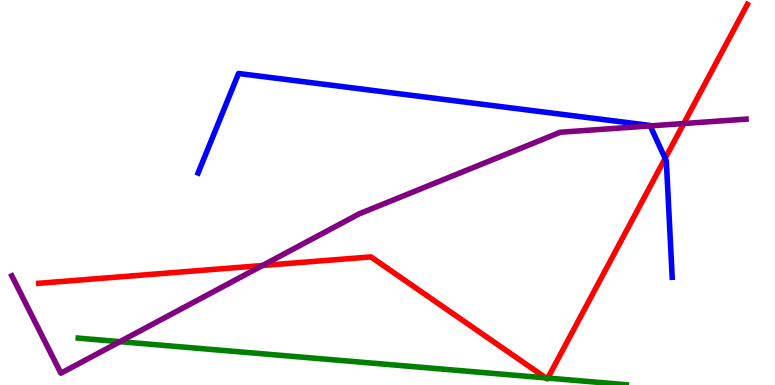[{'lines': ['blue', 'red'], 'intersections': [{'x': 8.58, 'y': 5.89}]}, {'lines': ['green', 'red'], 'intersections': [{'x': 7.04, 'y': 0.185}, {'x': 7.07, 'y': 0.18}]}, {'lines': ['purple', 'red'], 'intersections': [{'x': 3.39, 'y': 3.1}, {'x': 8.82, 'y': 6.79}]}, {'lines': ['blue', 'green'], 'intersections': []}, {'lines': ['blue', 'purple'], 'intersections': [{'x': 8.39, 'y': 6.73}]}, {'lines': ['green', 'purple'], 'intersections': [{'x': 1.55, 'y': 1.13}]}]